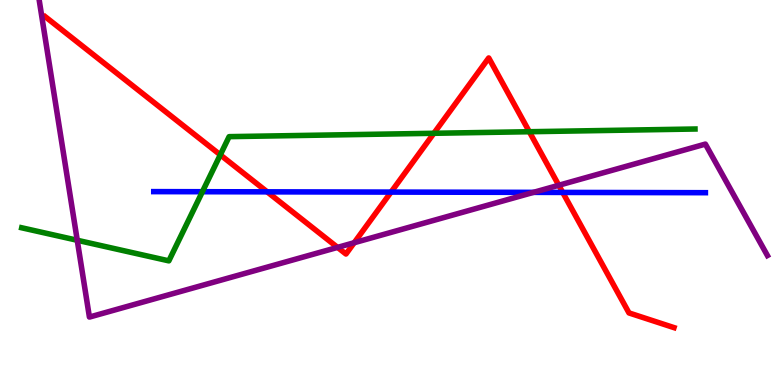[{'lines': ['blue', 'red'], 'intersections': [{'x': 3.45, 'y': 5.02}, {'x': 5.05, 'y': 5.01}, {'x': 7.26, 'y': 5.0}]}, {'lines': ['green', 'red'], 'intersections': [{'x': 2.84, 'y': 5.98}, {'x': 5.6, 'y': 6.54}, {'x': 6.83, 'y': 6.58}]}, {'lines': ['purple', 'red'], 'intersections': [{'x': 4.36, 'y': 3.57}, {'x': 4.57, 'y': 3.7}, {'x': 7.21, 'y': 5.19}]}, {'lines': ['blue', 'green'], 'intersections': [{'x': 2.61, 'y': 5.02}]}, {'lines': ['blue', 'purple'], 'intersections': [{'x': 6.88, 'y': 5.0}]}, {'lines': ['green', 'purple'], 'intersections': [{'x': 0.997, 'y': 3.76}]}]